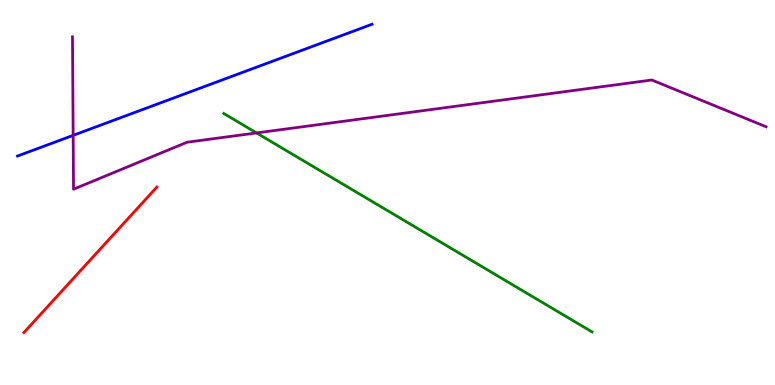[{'lines': ['blue', 'red'], 'intersections': []}, {'lines': ['green', 'red'], 'intersections': []}, {'lines': ['purple', 'red'], 'intersections': []}, {'lines': ['blue', 'green'], 'intersections': []}, {'lines': ['blue', 'purple'], 'intersections': [{'x': 0.944, 'y': 6.48}]}, {'lines': ['green', 'purple'], 'intersections': [{'x': 3.31, 'y': 6.55}]}]